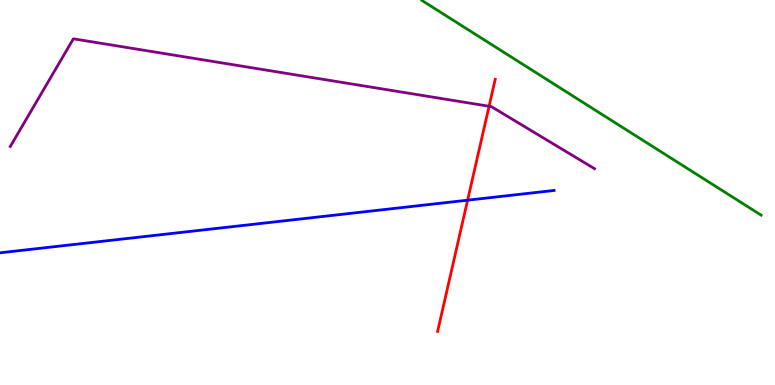[{'lines': ['blue', 'red'], 'intersections': [{'x': 6.03, 'y': 4.8}]}, {'lines': ['green', 'red'], 'intersections': []}, {'lines': ['purple', 'red'], 'intersections': [{'x': 6.31, 'y': 7.24}]}, {'lines': ['blue', 'green'], 'intersections': []}, {'lines': ['blue', 'purple'], 'intersections': []}, {'lines': ['green', 'purple'], 'intersections': []}]